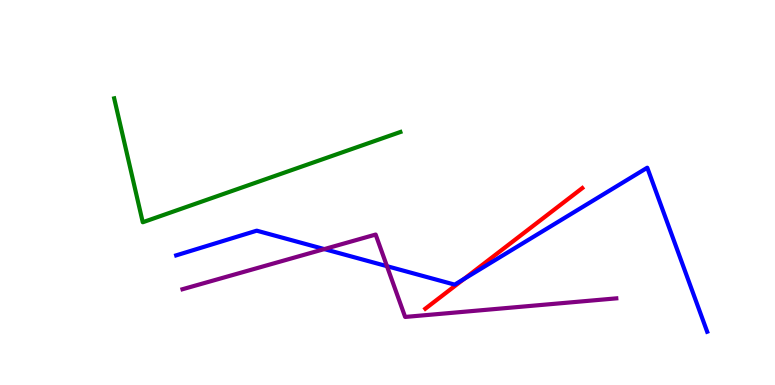[{'lines': ['blue', 'red'], 'intersections': [{'x': 5.99, 'y': 2.75}]}, {'lines': ['green', 'red'], 'intersections': []}, {'lines': ['purple', 'red'], 'intersections': []}, {'lines': ['blue', 'green'], 'intersections': []}, {'lines': ['blue', 'purple'], 'intersections': [{'x': 4.18, 'y': 3.53}, {'x': 4.99, 'y': 3.09}]}, {'lines': ['green', 'purple'], 'intersections': []}]